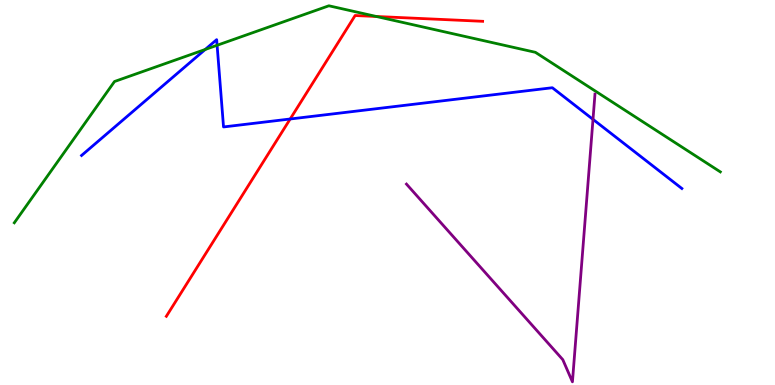[{'lines': ['blue', 'red'], 'intersections': [{'x': 3.74, 'y': 6.91}]}, {'lines': ['green', 'red'], 'intersections': [{'x': 4.86, 'y': 9.57}]}, {'lines': ['purple', 'red'], 'intersections': []}, {'lines': ['blue', 'green'], 'intersections': [{'x': 2.65, 'y': 8.71}, {'x': 2.8, 'y': 8.82}]}, {'lines': ['blue', 'purple'], 'intersections': [{'x': 7.65, 'y': 6.9}]}, {'lines': ['green', 'purple'], 'intersections': []}]